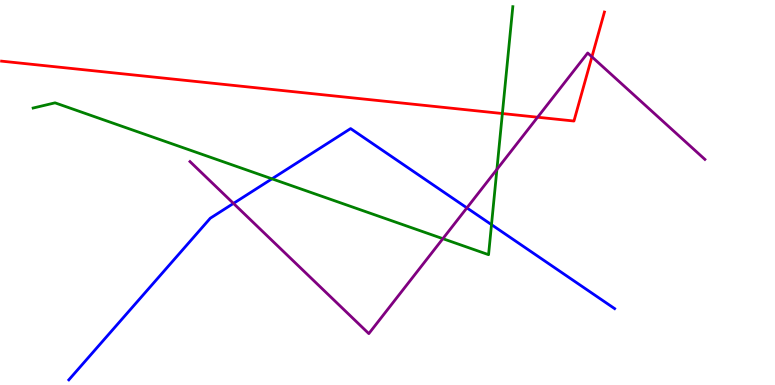[{'lines': ['blue', 'red'], 'intersections': []}, {'lines': ['green', 'red'], 'intersections': [{'x': 6.48, 'y': 7.05}]}, {'lines': ['purple', 'red'], 'intersections': [{'x': 6.94, 'y': 6.96}, {'x': 7.64, 'y': 8.52}]}, {'lines': ['blue', 'green'], 'intersections': [{'x': 3.51, 'y': 5.36}, {'x': 6.34, 'y': 4.16}]}, {'lines': ['blue', 'purple'], 'intersections': [{'x': 3.01, 'y': 4.72}, {'x': 6.02, 'y': 4.6}]}, {'lines': ['green', 'purple'], 'intersections': [{'x': 5.71, 'y': 3.8}, {'x': 6.41, 'y': 5.6}]}]